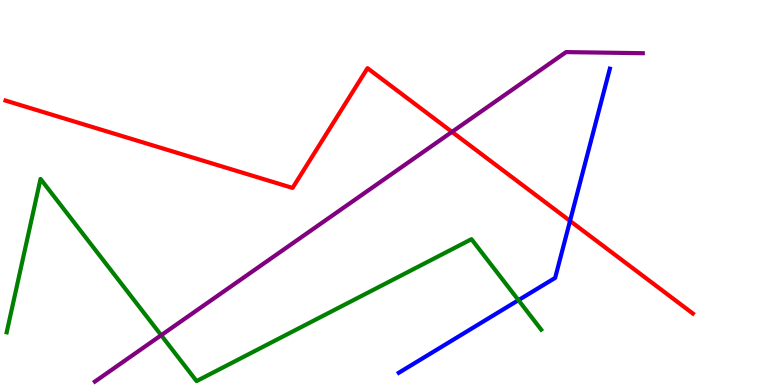[{'lines': ['blue', 'red'], 'intersections': [{'x': 7.36, 'y': 4.26}]}, {'lines': ['green', 'red'], 'intersections': []}, {'lines': ['purple', 'red'], 'intersections': [{'x': 5.83, 'y': 6.57}]}, {'lines': ['blue', 'green'], 'intersections': [{'x': 6.69, 'y': 2.2}]}, {'lines': ['blue', 'purple'], 'intersections': []}, {'lines': ['green', 'purple'], 'intersections': [{'x': 2.08, 'y': 1.29}]}]